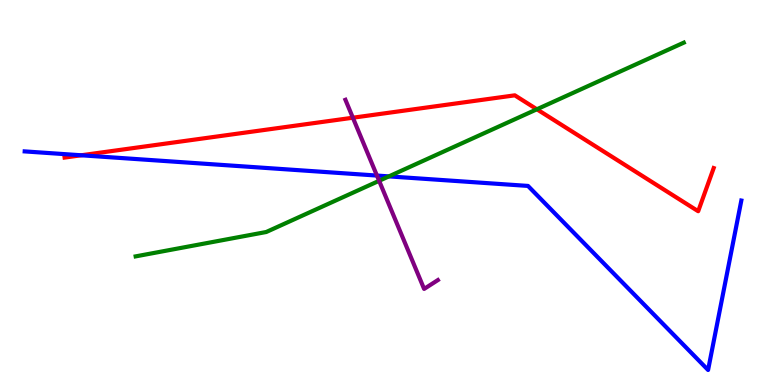[{'lines': ['blue', 'red'], 'intersections': [{'x': 1.05, 'y': 5.97}]}, {'lines': ['green', 'red'], 'intersections': [{'x': 6.93, 'y': 7.16}]}, {'lines': ['purple', 'red'], 'intersections': [{'x': 4.55, 'y': 6.94}]}, {'lines': ['blue', 'green'], 'intersections': [{'x': 5.02, 'y': 5.42}]}, {'lines': ['blue', 'purple'], 'intersections': [{'x': 4.86, 'y': 5.44}]}, {'lines': ['green', 'purple'], 'intersections': [{'x': 4.89, 'y': 5.3}]}]